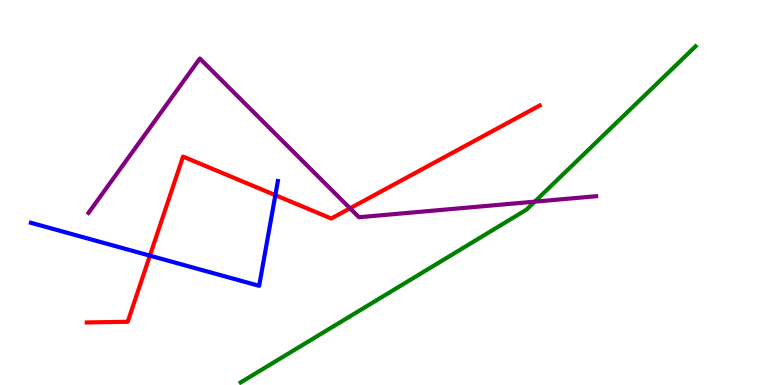[{'lines': ['blue', 'red'], 'intersections': [{'x': 1.93, 'y': 3.36}, {'x': 3.55, 'y': 4.93}]}, {'lines': ['green', 'red'], 'intersections': []}, {'lines': ['purple', 'red'], 'intersections': [{'x': 4.52, 'y': 4.59}]}, {'lines': ['blue', 'green'], 'intersections': []}, {'lines': ['blue', 'purple'], 'intersections': []}, {'lines': ['green', 'purple'], 'intersections': [{'x': 6.9, 'y': 4.76}]}]